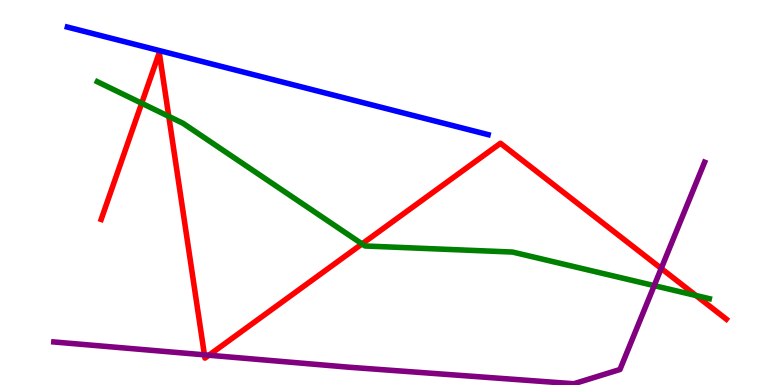[{'lines': ['blue', 'red'], 'intersections': []}, {'lines': ['green', 'red'], 'intersections': [{'x': 1.83, 'y': 7.32}, {'x': 2.18, 'y': 6.98}, {'x': 4.67, 'y': 3.66}, {'x': 8.98, 'y': 2.32}]}, {'lines': ['purple', 'red'], 'intersections': [{'x': 2.64, 'y': 0.783}, {'x': 2.7, 'y': 0.773}, {'x': 8.53, 'y': 3.03}]}, {'lines': ['blue', 'green'], 'intersections': []}, {'lines': ['blue', 'purple'], 'intersections': []}, {'lines': ['green', 'purple'], 'intersections': [{'x': 8.44, 'y': 2.58}]}]